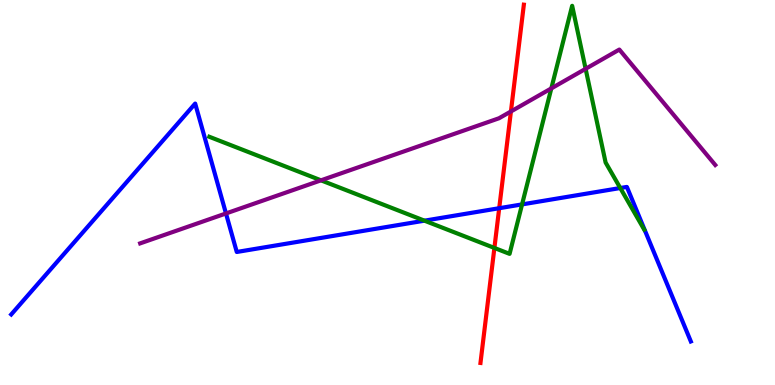[{'lines': ['blue', 'red'], 'intersections': [{'x': 6.44, 'y': 4.59}]}, {'lines': ['green', 'red'], 'intersections': [{'x': 6.38, 'y': 3.56}]}, {'lines': ['purple', 'red'], 'intersections': [{'x': 6.59, 'y': 7.11}]}, {'lines': ['blue', 'green'], 'intersections': [{'x': 5.48, 'y': 4.27}, {'x': 6.74, 'y': 4.69}, {'x': 8.0, 'y': 5.12}]}, {'lines': ['blue', 'purple'], 'intersections': [{'x': 2.92, 'y': 4.46}]}, {'lines': ['green', 'purple'], 'intersections': [{'x': 4.14, 'y': 5.32}, {'x': 7.11, 'y': 7.7}, {'x': 7.56, 'y': 8.21}]}]